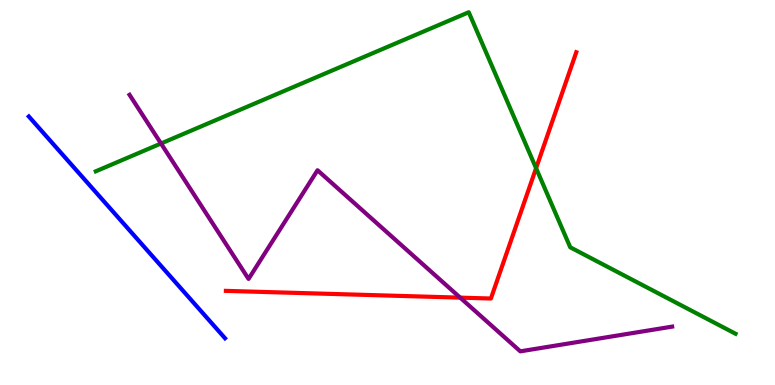[{'lines': ['blue', 'red'], 'intersections': []}, {'lines': ['green', 'red'], 'intersections': [{'x': 6.92, 'y': 5.63}]}, {'lines': ['purple', 'red'], 'intersections': [{'x': 5.94, 'y': 2.27}]}, {'lines': ['blue', 'green'], 'intersections': []}, {'lines': ['blue', 'purple'], 'intersections': []}, {'lines': ['green', 'purple'], 'intersections': [{'x': 2.08, 'y': 6.27}]}]